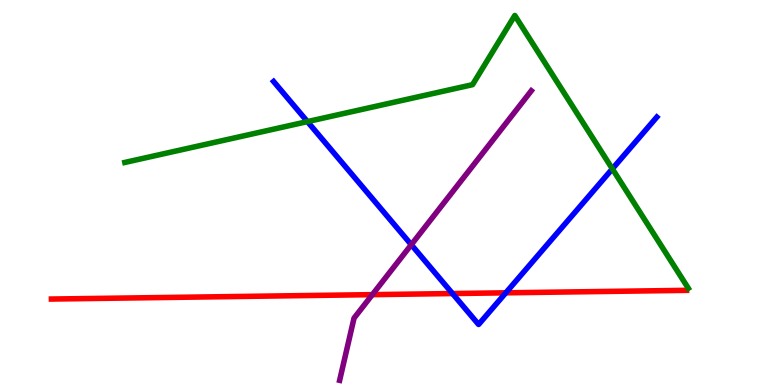[{'lines': ['blue', 'red'], 'intersections': [{'x': 5.84, 'y': 2.38}, {'x': 6.53, 'y': 2.39}]}, {'lines': ['green', 'red'], 'intersections': []}, {'lines': ['purple', 'red'], 'intersections': [{'x': 4.8, 'y': 2.35}]}, {'lines': ['blue', 'green'], 'intersections': [{'x': 3.97, 'y': 6.84}, {'x': 7.9, 'y': 5.61}]}, {'lines': ['blue', 'purple'], 'intersections': [{'x': 5.31, 'y': 3.64}]}, {'lines': ['green', 'purple'], 'intersections': []}]